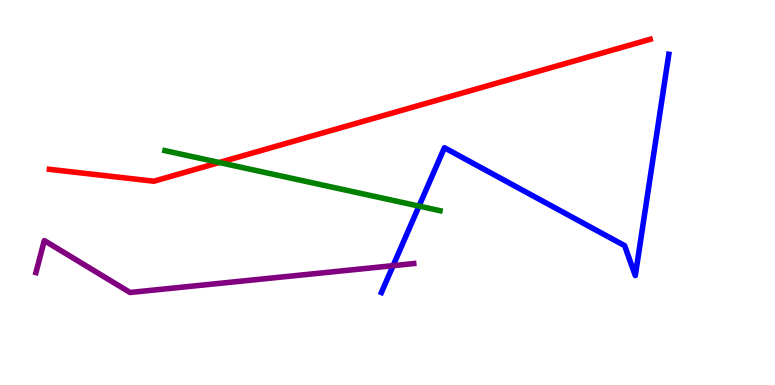[{'lines': ['blue', 'red'], 'intersections': []}, {'lines': ['green', 'red'], 'intersections': [{'x': 2.83, 'y': 5.78}]}, {'lines': ['purple', 'red'], 'intersections': []}, {'lines': ['blue', 'green'], 'intersections': [{'x': 5.41, 'y': 4.65}]}, {'lines': ['blue', 'purple'], 'intersections': [{'x': 5.07, 'y': 3.1}]}, {'lines': ['green', 'purple'], 'intersections': []}]